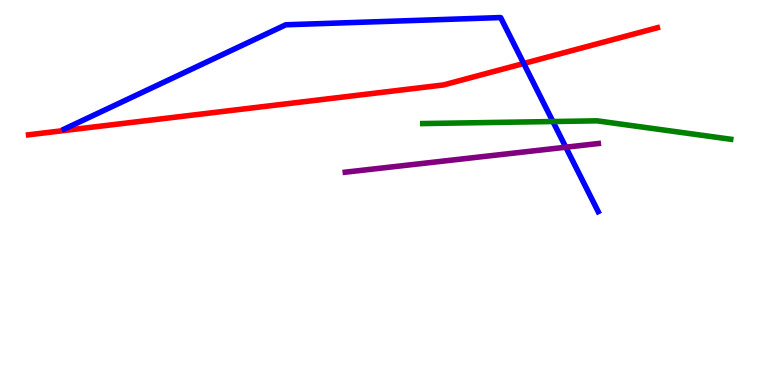[{'lines': ['blue', 'red'], 'intersections': [{'x': 6.76, 'y': 8.35}]}, {'lines': ['green', 'red'], 'intersections': []}, {'lines': ['purple', 'red'], 'intersections': []}, {'lines': ['blue', 'green'], 'intersections': [{'x': 7.13, 'y': 6.84}]}, {'lines': ['blue', 'purple'], 'intersections': [{'x': 7.3, 'y': 6.18}]}, {'lines': ['green', 'purple'], 'intersections': []}]